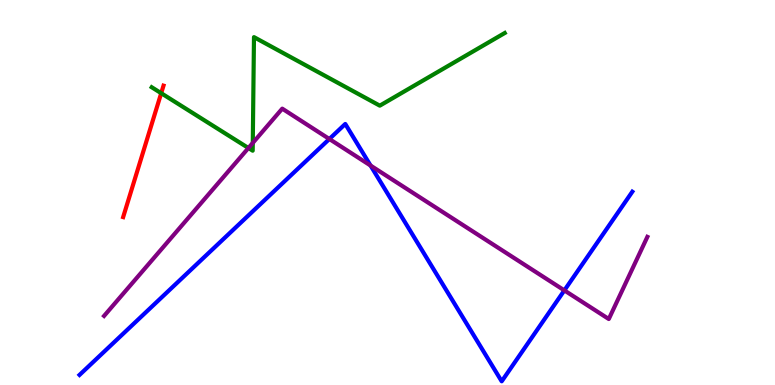[{'lines': ['blue', 'red'], 'intersections': []}, {'lines': ['green', 'red'], 'intersections': [{'x': 2.08, 'y': 7.58}]}, {'lines': ['purple', 'red'], 'intersections': []}, {'lines': ['blue', 'green'], 'intersections': []}, {'lines': ['blue', 'purple'], 'intersections': [{'x': 4.25, 'y': 6.39}, {'x': 4.78, 'y': 5.7}, {'x': 7.28, 'y': 2.46}]}, {'lines': ['green', 'purple'], 'intersections': [{'x': 3.21, 'y': 6.16}, {'x': 3.26, 'y': 6.29}]}]